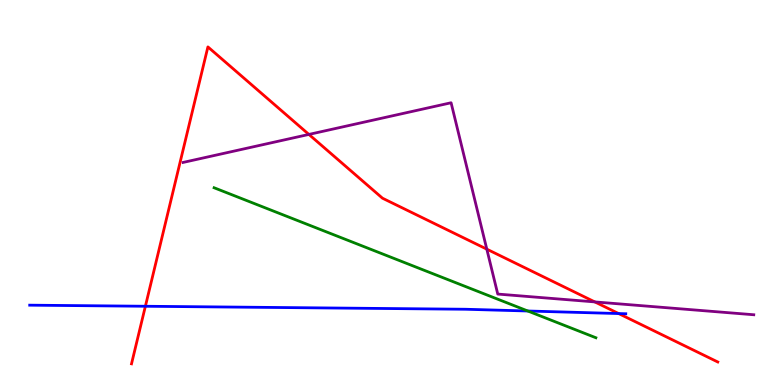[{'lines': ['blue', 'red'], 'intersections': [{'x': 1.88, 'y': 2.05}, {'x': 7.98, 'y': 1.86}]}, {'lines': ['green', 'red'], 'intersections': []}, {'lines': ['purple', 'red'], 'intersections': [{'x': 3.99, 'y': 6.51}, {'x': 6.28, 'y': 3.53}, {'x': 7.67, 'y': 2.16}]}, {'lines': ['blue', 'green'], 'intersections': [{'x': 6.81, 'y': 1.92}]}, {'lines': ['blue', 'purple'], 'intersections': []}, {'lines': ['green', 'purple'], 'intersections': []}]